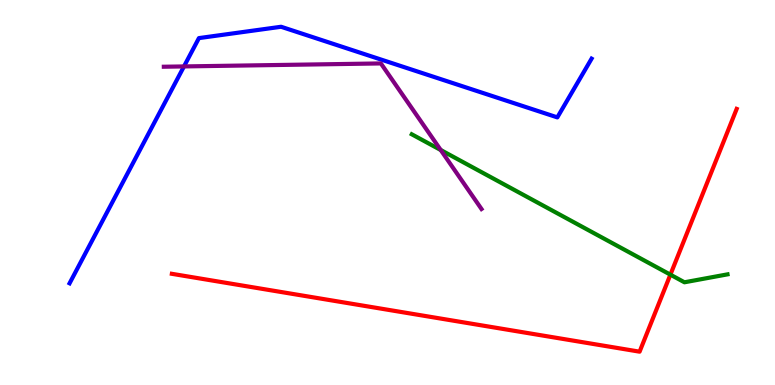[{'lines': ['blue', 'red'], 'intersections': []}, {'lines': ['green', 'red'], 'intersections': [{'x': 8.65, 'y': 2.87}]}, {'lines': ['purple', 'red'], 'intersections': []}, {'lines': ['blue', 'green'], 'intersections': []}, {'lines': ['blue', 'purple'], 'intersections': [{'x': 2.37, 'y': 8.27}]}, {'lines': ['green', 'purple'], 'intersections': [{'x': 5.69, 'y': 6.1}]}]